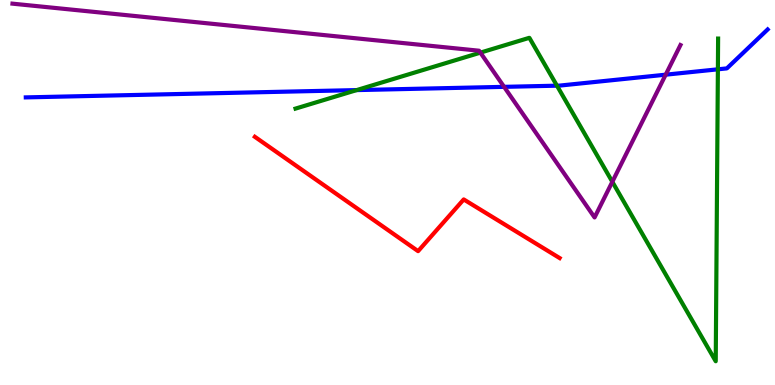[{'lines': ['blue', 'red'], 'intersections': []}, {'lines': ['green', 'red'], 'intersections': []}, {'lines': ['purple', 'red'], 'intersections': []}, {'lines': ['blue', 'green'], 'intersections': [{'x': 4.6, 'y': 7.66}, {'x': 7.19, 'y': 7.77}, {'x': 9.26, 'y': 8.2}]}, {'lines': ['blue', 'purple'], 'intersections': [{'x': 6.5, 'y': 7.74}, {'x': 8.59, 'y': 8.06}]}, {'lines': ['green', 'purple'], 'intersections': [{'x': 6.2, 'y': 8.63}, {'x': 7.9, 'y': 5.28}]}]